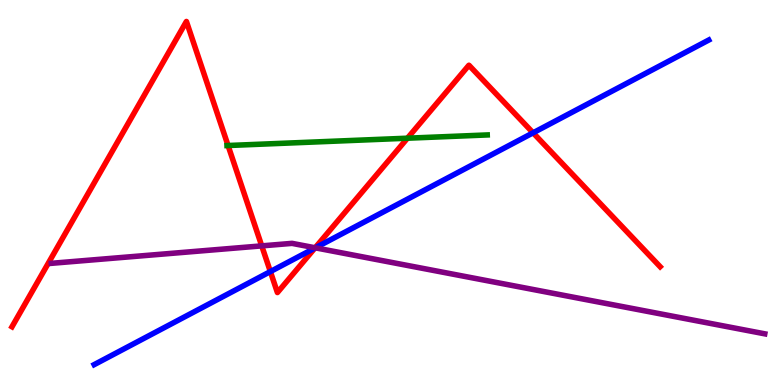[{'lines': ['blue', 'red'], 'intersections': [{'x': 3.49, 'y': 2.95}, {'x': 4.06, 'y': 3.56}, {'x': 6.88, 'y': 6.55}]}, {'lines': ['green', 'red'], 'intersections': [{'x': 2.94, 'y': 6.22}, {'x': 5.26, 'y': 6.41}]}, {'lines': ['purple', 'red'], 'intersections': [{'x': 3.38, 'y': 3.61}, {'x': 4.07, 'y': 3.56}]}, {'lines': ['blue', 'green'], 'intersections': []}, {'lines': ['blue', 'purple'], 'intersections': [{'x': 4.07, 'y': 3.56}]}, {'lines': ['green', 'purple'], 'intersections': []}]